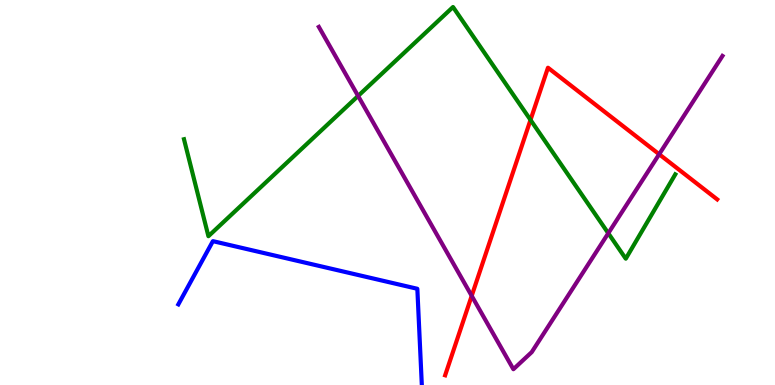[{'lines': ['blue', 'red'], 'intersections': []}, {'lines': ['green', 'red'], 'intersections': [{'x': 6.85, 'y': 6.89}]}, {'lines': ['purple', 'red'], 'intersections': [{'x': 6.09, 'y': 2.32}, {'x': 8.51, 'y': 5.99}]}, {'lines': ['blue', 'green'], 'intersections': []}, {'lines': ['blue', 'purple'], 'intersections': []}, {'lines': ['green', 'purple'], 'intersections': [{'x': 4.62, 'y': 7.51}, {'x': 7.85, 'y': 3.94}]}]